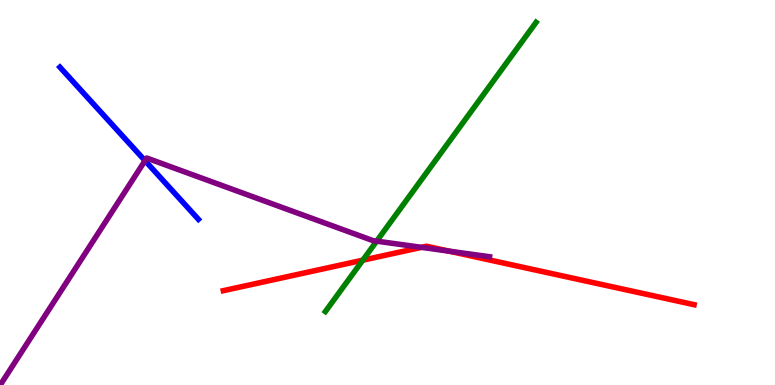[{'lines': ['blue', 'red'], 'intersections': []}, {'lines': ['green', 'red'], 'intersections': [{'x': 4.68, 'y': 3.24}]}, {'lines': ['purple', 'red'], 'intersections': [{'x': 5.44, 'y': 3.58}, {'x': 5.8, 'y': 3.48}]}, {'lines': ['blue', 'green'], 'intersections': []}, {'lines': ['blue', 'purple'], 'intersections': [{'x': 1.87, 'y': 5.83}]}, {'lines': ['green', 'purple'], 'intersections': [{'x': 4.86, 'y': 3.74}]}]